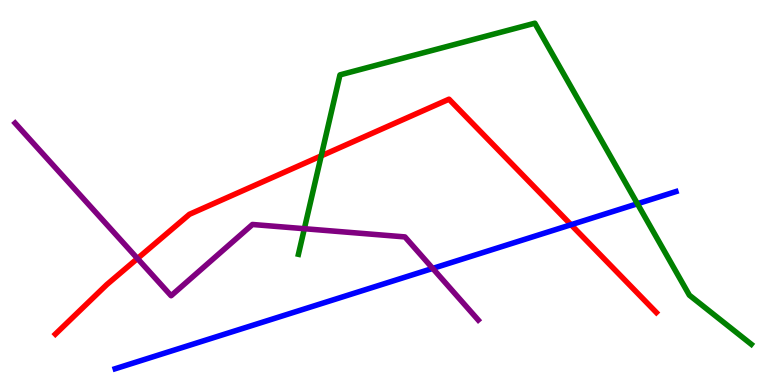[{'lines': ['blue', 'red'], 'intersections': [{'x': 7.37, 'y': 4.16}]}, {'lines': ['green', 'red'], 'intersections': [{'x': 4.14, 'y': 5.95}]}, {'lines': ['purple', 'red'], 'intersections': [{'x': 1.77, 'y': 3.29}]}, {'lines': ['blue', 'green'], 'intersections': [{'x': 8.22, 'y': 4.71}]}, {'lines': ['blue', 'purple'], 'intersections': [{'x': 5.58, 'y': 3.03}]}, {'lines': ['green', 'purple'], 'intersections': [{'x': 3.93, 'y': 4.06}]}]